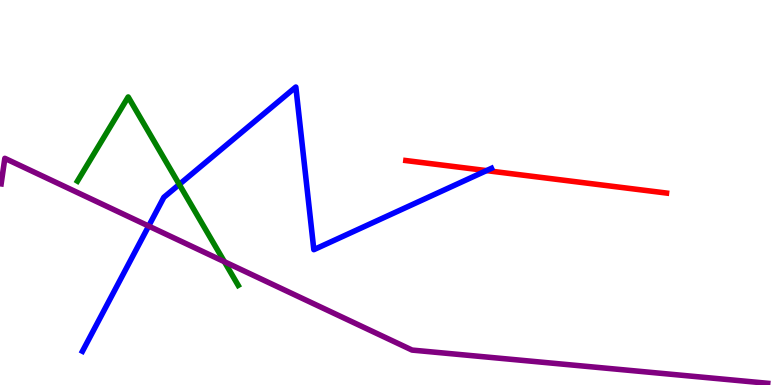[{'lines': ['blue', 'red'], 'intersections': [{'x': 6.28, 'y': 5.57}]}, {'lines': ['green', 'red'], 'intersections': []}, {'lines': ['purple', 'red'], 'intersections': []}, {'lines': ['blue', 'green'], 'intersections': [{'x': 2.31, 'y': 5.21}]}, {'lines': ['blue', 'purple'], 'intersections': [{'x': 1.92, 'y': 4.13}]}, {'lines': ['green', 'purple'], 'intersections': [{'x': 2.9, 'y': 3.2}]}]